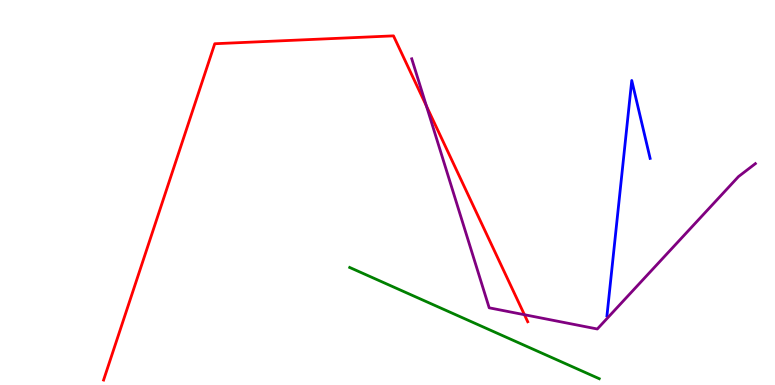[{'lines': ['blue', 'red'], 'intersections': []}, {'lines': ['green', 'red'], 'intersections': []}, {'lines': ['purple', 'red'], 'intersections': [{'x': 5.5, 'y': 7.25}, {'x': 6.77, 'y': 1.83}]}, {'lines': ['blue', 'green'], 'intersections': []}, {'lines': ['blue', 'purple'], 'intersections': []}, {'lines': ['green', 'purple'], 'intersections': []}]